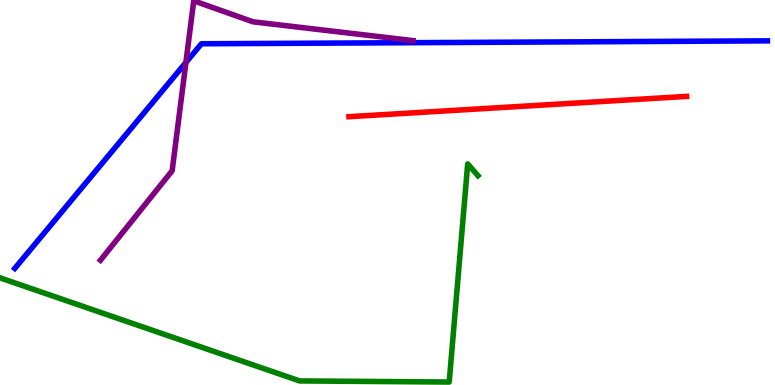[{'lines': ['blue', 'red'], 'intersections': []}, {'lines': ['green', 'red'], 'intersections': []}, {'lines': ['purple', 'red'], 'intersections': []}, {'lines': ['blue', 'green'], 'intersections': []}, {'lines': ['blue', 'purple'], 'intersections': [{'x': 2.4, 'y': 8.38}]}, {'lines': ['green', 'purple'], 'intersections': []}]